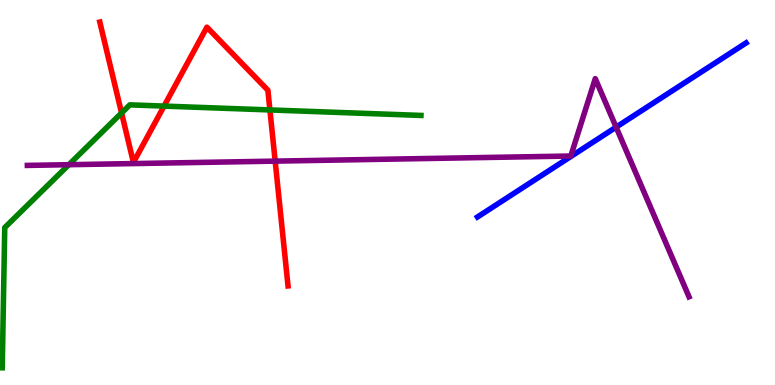[{'lines': ['blue', 'red'], 'intersections': []}, {'lines': ['green', 'red'], 'intersections': [{'x': 1.57, 'y': 7.07}, {'x': 2.12, 'y': 7.24}, {'x': 3.48, 'y': 7.14}]}, {'lines': ['purple', 'red'], 'intersections': [{'x': 3.55, 'y': 5.81}]}, {'lines': ['blue', 'green'], 'intersections': []}, {'lines': ['blue', 'purple'], 'intersections': [{'x': 7.95, 'y': 6.7}]}, {'lines': ['green', 'purple'], 'intersections': [{'x': 0.888, 'y': 5.72}]}]